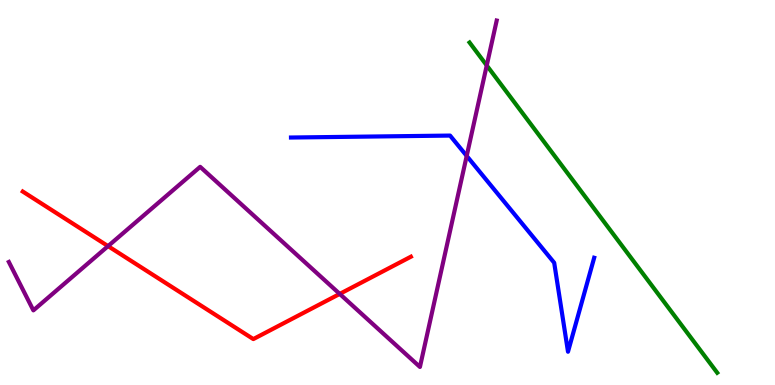[{'lines': ['blue', 'red'], 'intersections': []}, {'lines': ['green', 'red'], 'intersections': []}, {'lines': ['purple', 'red'], 'intersections': [{'x': 1.39, 'y': 3.61}, {'x': 4.38, 'y': 2.37}]}, {'lines': ['blue', 'green'], 'intersections': []}, {'lines': ['blue', 'purple'], 'intersections': [{'x': 6.02, 'y': 5.95}]}, {'lines': ['green', 'purple'], 'intersections': [{'x': 6.28, 'y': 8.3}]}]